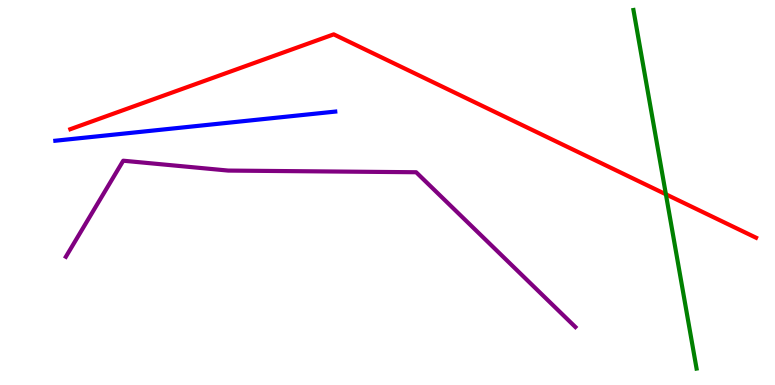[{'lines': ['blue', 'red'], 'intersections': []}, {'lines': ['green', 'red'], 'intersections': [{'x': 8.59, 'y': 4.95}]}, {'lines': ['purple', 'red'], 'intersections': []}, {'lines': ['blue', 'green'], 'intersections': []}, {'lines': ['blue', 'purple'], 'intersections': []}, {'lines': ['green', 'purple'], 'intersections': []}]